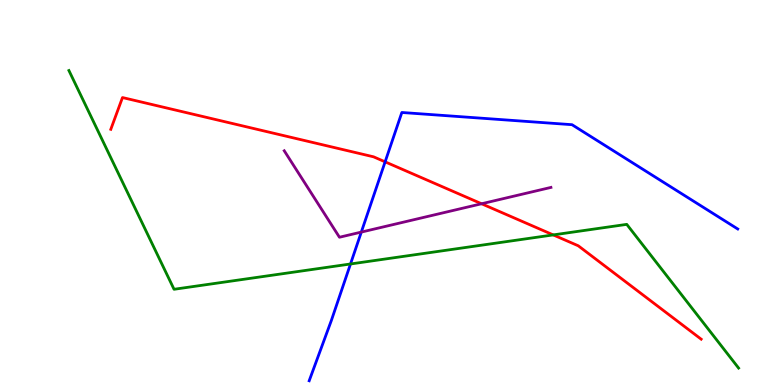[{'lines': ['blue', 'red'], 'intersections': [{'x': 4.97, 'y': 5.8}]}, {'lines': ['green', 'red'], 'intersections': [{'x': 7.14, 'y': 3.9}]}, {'lines': ['purple', 'red'], 'intersections': [{'x': 6.21, 'y': 4.71}]}, {'lines': ['blue', 'green'], 'intersections': [{'x': 4.52, 'y': 3.14}]}, {'lines': ['blue', 'purple'], 'intersections': [{'x': 4.66, 'y': 3.97}]}, {'lines': ['green', 'purple'], 'intersections': []}]